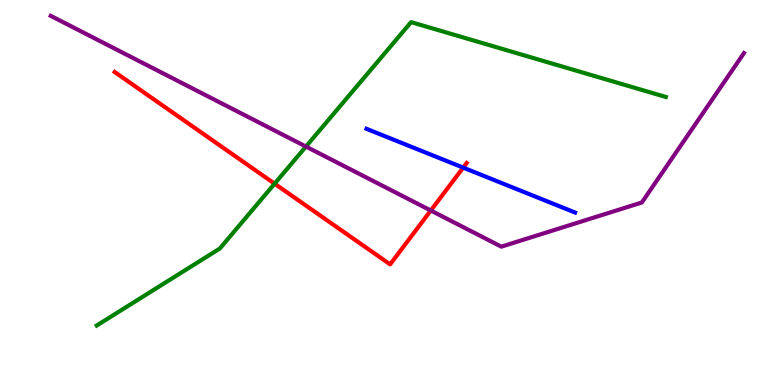[{'lines': ['blue', 'red'], 'intersections': [{'x': 5.98, 'y': 5.65}]}, {'lines': ['green', 'red'], 'intersections': [{'x': 3.54, 'y': 5.23}]}, {'lines': ['purple', 'red'], 'intersections': [{'x': 5.56, 'y': 4.53}]}, {'lines': ['blue', 'green'], 'intersections': []}, {'lines': ['blue', 'purple'], 'intersections': []}, {'lines': ['green', 'purple'], 'intersections': [{'x': 3.95, 'y': 6.19}]}]